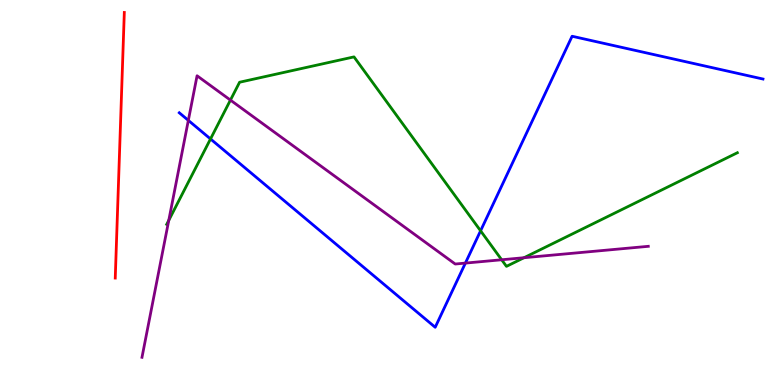[{'lines': ['blue', 'red'], 'intersections': []}, {'lines': ['green', 'red'], 'intersections': []}, {'lines': ['purple', 'red'], 'intersections': []}, {'lines': ['blue', 'green'], 'intersections': [{'x': 2.72, 'y': 6.39}, {'x': 6.2, 'y': 4.01}]}, {'lines': ['blue', 'purple'], 'intersections': [{'x': 2.43, 'y': 6.87}, {'x': 6.01, 'y': 3.17}]}, {'lines': ['green', 'purple'], 'intersections': [{'x': 2.18, 'y': 4.28}, {'x': 2.97, 'y': 7.4}, {'x': 6.47, 'y': 3.25}, {'x': 6.76, 'y': 3.31}]}]